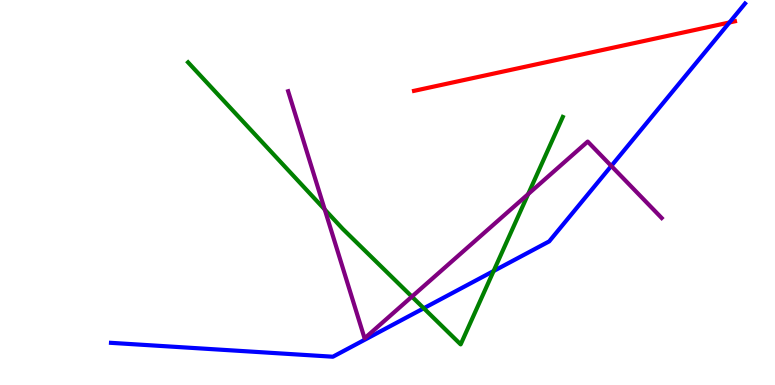[{'lines': ['blue', 'red'], 'intersections': [{'x': 9.41, 'y': 9.42}]}, {'lines': ['green', 'red'], 'intersections': []}, {'lines': ['purple', 'red'], 'intersections': []}, {'lines': ['blue', 'green'], 'intersections': [{'x': 5.47, 'y': 1.99}, {'x': 6.37, 'y': 2.96}]}, {'lines': ['blue', 'purple'], 'intersections': [{'x': 7.89, 'y': 5.69}]}, {'lines': ['green', 'purple'], 'intersections': [{'x': 4.19, 'y': 4.56}, {'x': 5.31, 'y': 2.3}, {'x': 6.81, 'y': 4.96}]}]